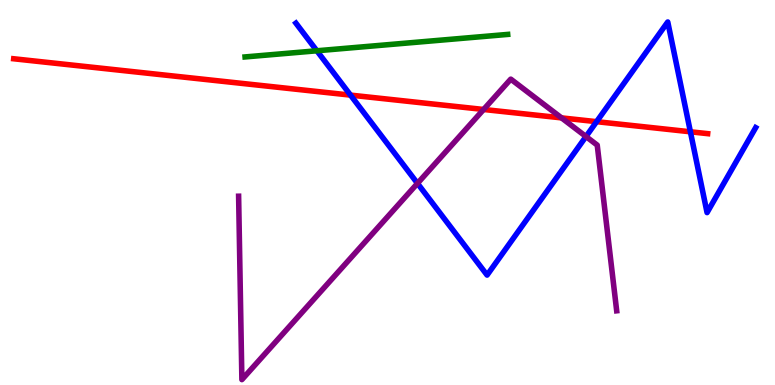[{'lines': ['blue', 'red'], 'intersections': [{'x': 4.52, 'y': 7.53}, {'x': 7.7, 'y': 6.84}, {'x': 8.91, 'y': 6.58}]}, {'lines': ['green', 'red'], 'intersections': []}, {'lines': ['purple', 'red'], 'intersections': [{'x': 6.24, 'y': 7.16}, {'x': 7.25, 'y': 6.94}]}, {'lines': ['blue', 'green'], 'intersections': [{'x': 4.09, 'y': 8.68}]}, {'lines': ['blue', 'purple'], 'intersections': [{'x': 5.39, 'y': 5.24}, {'x': 7.56, 'y': 6.45}]}, {'lines': ['green', 'purple'], 'intersections': []}]